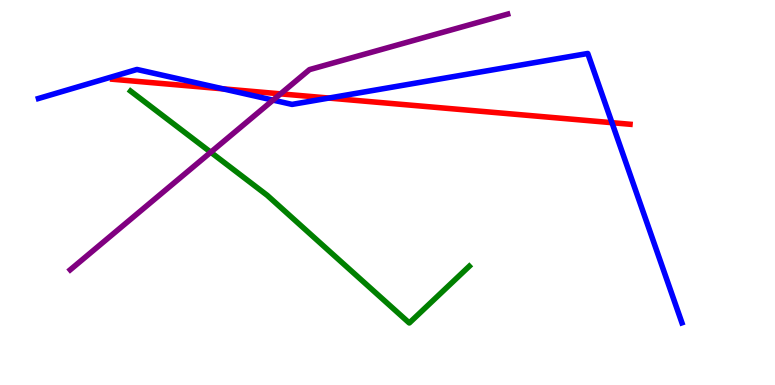[{'lines': ['blue', 'red'], 'intersections': [{'x': 2.88, 'y': 7.69}, {'x': 4.24, 'y': 7.45}, {'x': 7.9, 'y': 6.81}]}, {'lines': ['green', 'red'], 'intersections': []}, {'lines': ['purple', 'red'], 'intersections': [{'x': 3.62, 'y': 7.56}]}, {'lines': ['blue', 'green'], 'intersections': []}, {'lines': ['blue', 'purple'], 'intersections': [{'x': 3.52, 'y': 7.4}]}, {'lines': ['green', 'purple'], 'intersections': [{'x': 2.72, 'y': 6.05}]}]